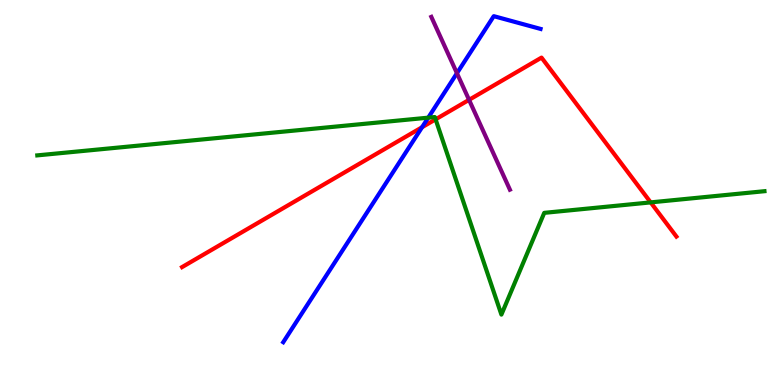[{'lines': ['blue', 'red'], 'intersections': [{'x': 5.45, 'y': 6.7}]}, {'lines': ['green', 'red'], 'intersections': [{'x': 5.62, 'y': 6.9}, {'x': 8.4, 'y': 4.74}]}, {'lines': ['purple', 'red'], 'intersections': [{'x': 6.05, 'y': 7.41}]}, {'lines': ['blue', 'green'], 'intersections': [{'x': 5.53, 'y': 6.94}]}, {'lines': ['blue', 'purple'], 'intersections': [{'x': 5.9, 'y': 8.1}]}, {'lines': ['green', 'purple'], 'intersections': []}]